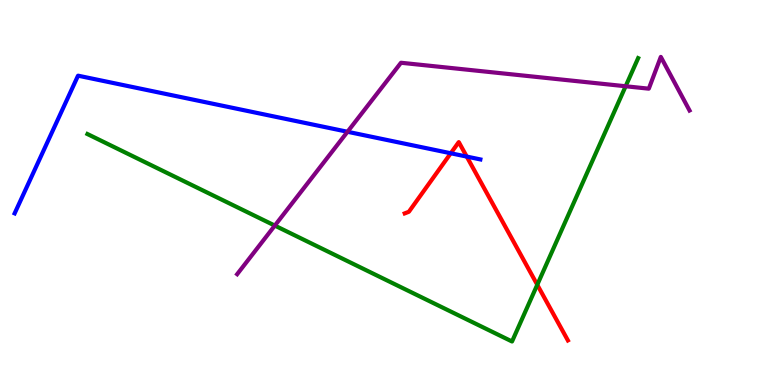[{'lines': ['blue', 'red'], 'intersections': [{'x': 5.82, 'y': 6.02}, {'x': 6.02, 'y': 5.93}]}, {'lines': ['green', 'red'], 'intersections': [{'x': 6.93, 'y': 2.6}]}, {'lines': ['purple', 'red'], 'intersections': []}, {'lines': ['blue', 'green'], 'intersections': []}, {'lines': ['blue', 'purple'], 'intersections': [{'x': 4.48, 'y': 6.58}]}, {'lines': ['green', 'purple'], 'intersections': [{'x': 3.55, 'y': 4.14}, {'x': 8.07, 'y': 7.76}]}]